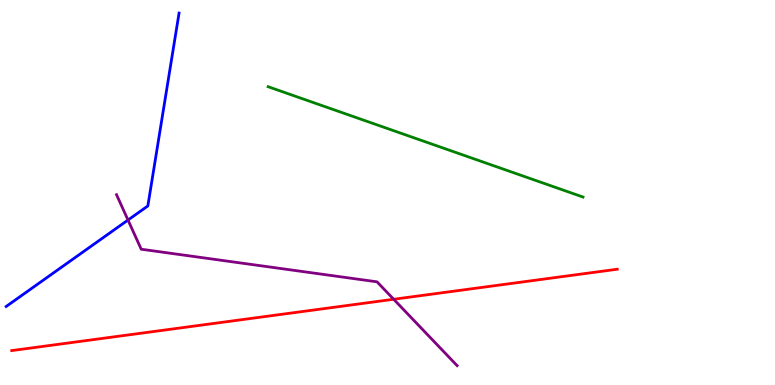[{'lines': ['blue', 'red'], 'intersections': []}, {'lines': ['green', 'red'], 'intersections': []}, {'lines': ['purple', 'red'], 'intersections': [{'x': 5.08, 'y': 2.23}]}, {'lines': ['blue', 'green'], 'intersections': []}, {'lines': ['blue', 'purple'], 'intersections': [{'x': 1.65, 'y': 4.28}]}, {'lines': ['green', 'purple'], 'intersections': []}]